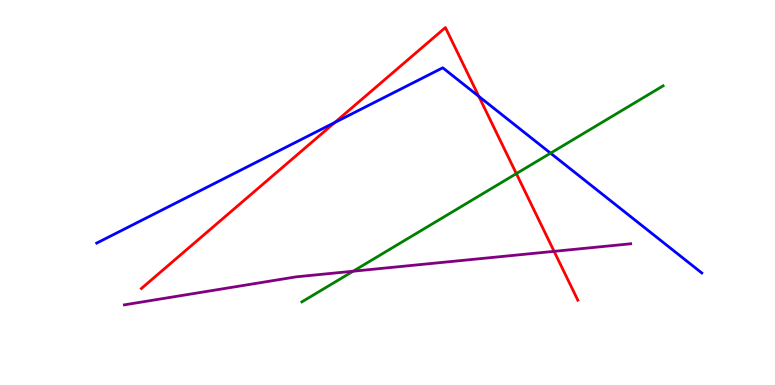[{'lines': ['blue', 'red'], 'intersections': [{'x': 4.32, 'y': 6.82}, {'x': 6.18, 'y': 7.5}]}, {'lines': ['green', 'red'], 'intersections': [{'x': 6.66, 'y': 5.49}]}, {'lines': ['purple', 'red'], 'intersections': [{'x': 7.15, 'y': 3.47}]}, {'lines': ['blue', 'green'], 'intersections': [{'x': 7.1, 'y': 6.02}]}, {'lines': ['blue', 'purple'], 'intersections': []}, {'lines': ['green', 'purple'], 'intersections': [{'x': 4.56, 'y': 2.96}]}]